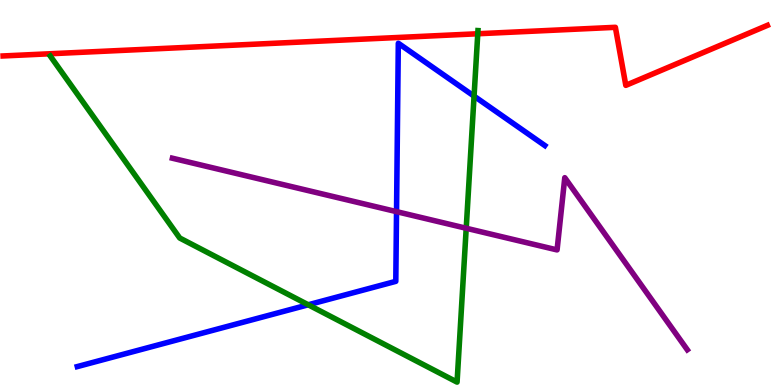[{'lines': ['blue', 'red'], 'intersections': []}, {'lines': ['green', 'red'], 'intersections': [{'x': 6.16, 'y': 9.12}]}, {'lines': ['purple', 'red'], 'intersections': []}, {'lines': ['blue', 'green'], 'intersections': [{'x': 3.98, 'y': 2.08}, {'x': 6.12, 'y': 7.5}]}, {'lines': ['blue', 'purple'], 'intersections': [{'x': 5.12, 'y': 4.5}]}, {'lines': ['green', 'purple'], 'intersections': [{'x': 6.02, 'y': 4.07}]}]